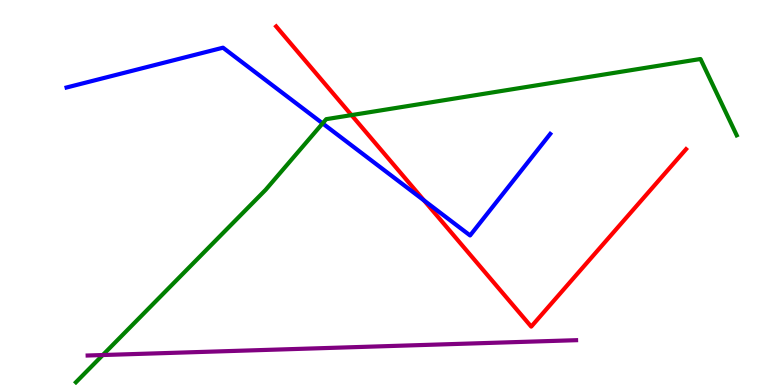[{'lines': ['blue', 'red'], 'intersections': [{'x': 5.47, 'y': 4.79}]}, {'lines': ['green', 'red'], 'intersections': [{'x': 4.54, 'y': 7.01}]}, {'lines': ['purple', 'red'], 'intersections': []}, {'lines': ['blue', 'green'], 'intersections': [{'x': 4.16, 'y': 6.79}]}, {'lines': ['blue', 'purple'], 'intersections': []}, {'lines': ['green', 'purple'], 'intersections': [{'x': 1.33, 'y': 0.778}]}]